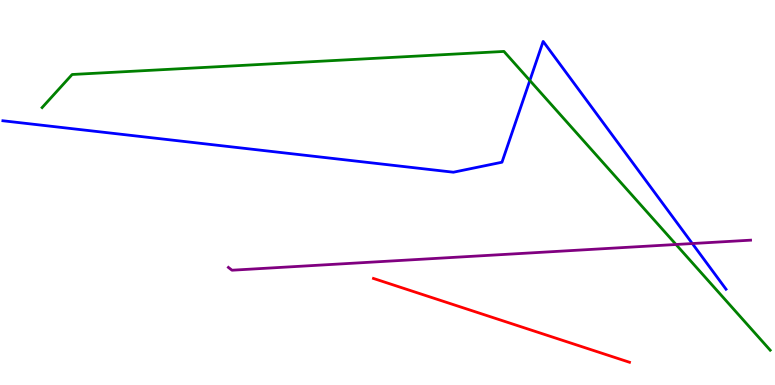[{'lines': ['blue', 'red'], 'intersections': []}, {'lines': ['green', 'red'], 'intersections': []}, {'lines': ['purple', 'red'], 'intersections': []}, {'lines': ['blue', 'green'], 'intersections': [{'x': 6.84, 'y': 7.91}]}, {'lines': ['blue', 'purple'], 'intersections': [{'x': 8.93, 'y': 3.67}]}, {'lines': ['green', 'purple'], 'intersections': [{'x': 8.72, 'y': 3.65}]}]